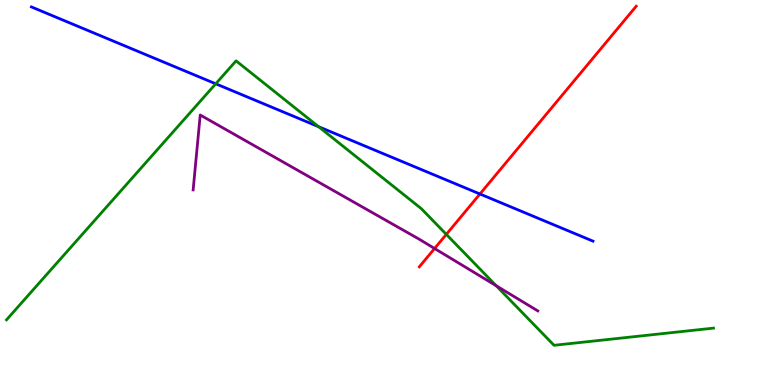[{'lines': ['blue', 'red'], 'intersections': [{'x': 6.19, 'y': 4.96}]}, {'lines': ['green', 'red'], 'intersections': [{'x': 5.76, 'y': 3.91}]}, {'lines': ['purple', 'red'], 'intersections': [{'x': 5.61, 'y': 3.55}]}, {'lines': ['blue', 'green'], 'intersections': [{'x': 2.78, 'y': 7.82}, {'x': 4.11, 'y': 6.71}]}, {'lines': ['blue', 'purple'], 'intersections': []}, {'lines': ['green', 'purple'], 'intersections': [{'x': 6.4, 'y': 2.58}]}]